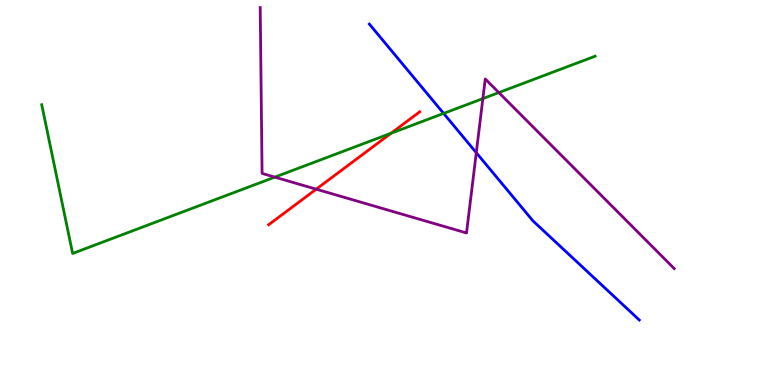[{'lines': ['blue', 'red'], 'intersections': []}, {'lines': ['green', 'red'], 'intersections': [{'x': 5.05, 'y': 6.54}]}, {'lines': ['purple', 'red'], 'intersections': [{'x': 4.08, 'y': 5.09}]}, {'lines': ['blue', 'green'], 'intersections': [{'x': 5.72, 'y': 7.05}]}, {'lines': ['blue', 'purple'], 'intersections': [{'x': 6.15, 'y': 6.03}]}, {'lines': ['green', 'purple'], 'intersections': [{'x': 3.55, 'y': 5.4}, {'x': 6.23, 'y': 7.44}, {'x': 6.44, 'y': 7.6}]}]